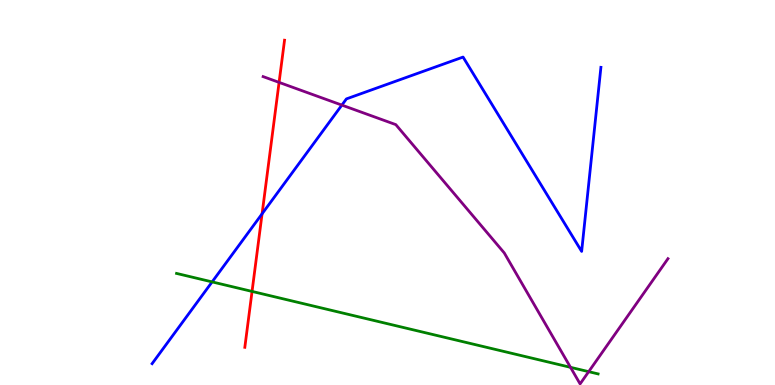[{'lines': ['blue', 'red'], 'intersections': [{'x': 3.38, 'y': 4.45}]}, {'lines': ['green', 'red'], 'intersections': [{'x': 3.25, 'y': 2.43}]}, {'lines': ['purple', 'red'], 'intersections': [{'x': 3.6, 'y': 7.86}]}, {'lines': ['blue', 'green'], 'intersections': [{'x': 2.74, 'y': 2.68}]}, {'lines': ['blue', 'purple'], 'intersections': [{'x': 4.41, 'y': 7.27}]}, {'lines': ['green', 'purple'], 'intersections': [{'x': 7.36, 'y': 0.459}, {'x': 7.6, 'y': 0.346}]}]